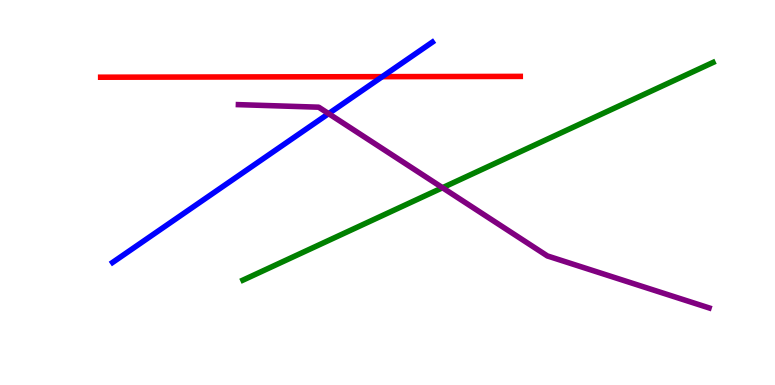[{'lines': ['blue', 'red'], 'intersections': [{'x': 4.93, 'y': 8.01}]}, {'lines': ['green', 'red'], 'intersections': []}, {'lines': ['purple', 'red'], 'intersections': []}, {'lines': ['blue', 'green'], 'intersections': []}, {'lines': ['blue', 'purple'], 'intersections': [{'x': 4.24, 'y': 7.05}]}, {'lines': ['green', 'purple'], 'intersections': [{'x': 5.71, 'y': 5.12}]}]